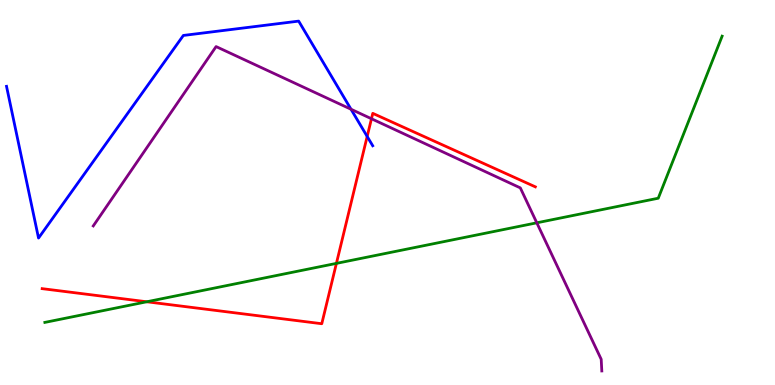[{'lines': ['blue', 'red'], 'intersections': [{'x': 4.74, 'y': 6.46}]}, {'lines': ['green', 'red'], 'intersections': [{'x': 1.89, 'y': 2.16}, {'x': 4.34, 'y': 3.16}]}, {'lines': ['purple', 'red'], 'intersections': [{'x': 4.79, 'y': 6.92}]}, {'lines': ['blue', 'green'], 'intersections': []}, {'lines': ['blue', 'purple'], 'intersections': [{'x': 4.53, 'y': 7.16}]}, {'lines': ['green', 'purple'], 'intersections': [{'x': 6.93, 'y': 4.21}]}]